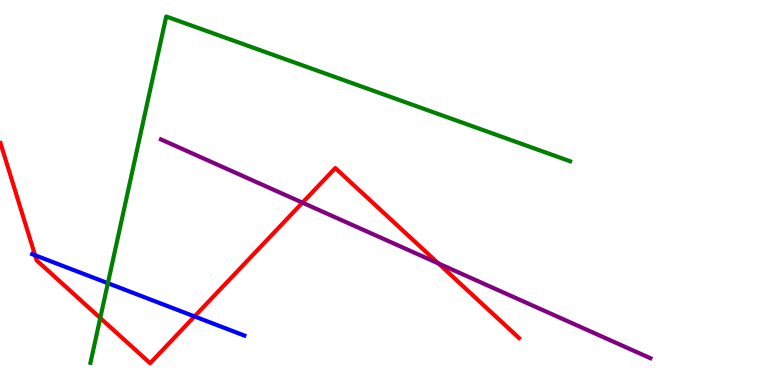[{'lines': ['blue', 'red'], 'intersections': [{'x': 0.453, 'y': 3.37}, {'x': 2.51, 'y': 1.78}]}, {'lines': ['green', 'red'], 'intersections': [{'x': 1.29, 'y': 1.74}]}, {'lines': ['purple', 'red'], 'intersections': [{'x': 3.9, 'y': 4.74}, {'x': 5.66, 'y': 3.16}]}, {'lines': ['blue', 'green'], 'intersections': [{'x': 1.39, 'y': 2.64}]}, {'lines': ['blue', 'purple'], 'intersections': []}, {'lines': ['green', 'purple'], 'intersections': []}]